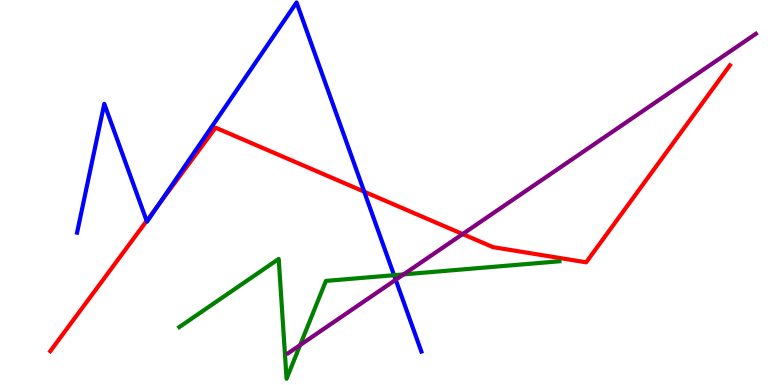[{'lines': ['blue', 'red'], 'intersections': [{'x': 1.89, 'y': 4.26}, {'x': 2.04, 'y': 4.65}, {'x': 4.7, 'y': 5.02}]}, {'lines': ['green', 'red'], 'intersections': []}, {'lines': ['purple', 'red'], 'intersections': [{'x': 5.97, 'y': 3.92}]}, {'lines': ['blue', 'green'], 'intersections': [{'x': 5.08, 'y': 2.85}]}, {'lines': ['blue', 'purple'], 'intersections': [{'x': 5.11, 'y': 2.73}]}, {'lines': ['green', 'purple'], 'intersections': [{'x': 3.87, 'y': 1.04}, {'x': 5.21, 'y': 2.87}]}]